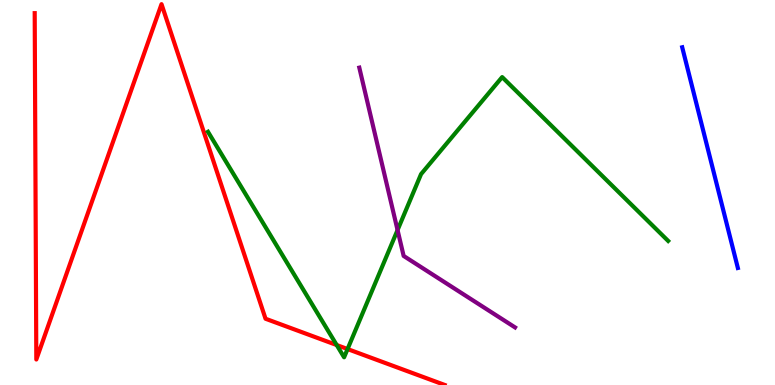[{'lines': ['blue', 'red'], 'intersections': []}, {'lines': ['green', 'red'], 'intersections': [{'x': 4.34, 'y': 1.04}, {'x': 4.48, 'y': 0.934}]}, {'lines': ['purple', 'red'], 'intersections': []}, {'lines': ['blue', 'green'], 'intersections': []}, {'lines': ['blue', 'purple'], 'intersections': []}, {'lines': ['green', 'purple'], 'intersections': [{'x': 5.13, 'y': 4.02}]}]